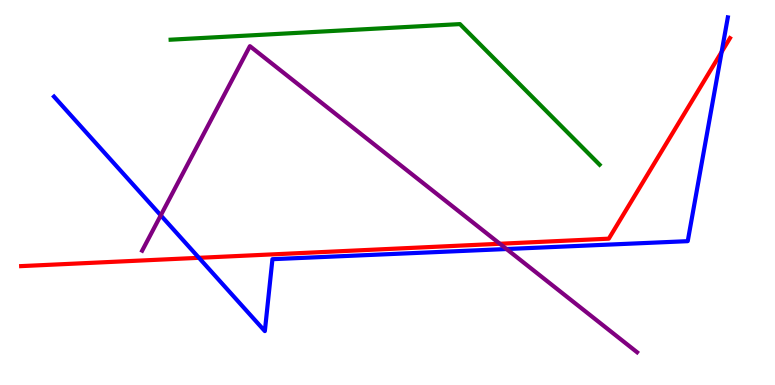[{'lines': ['blue', 'red'], 'intersections': [{'x': 2.57, 'y': 3.3}, {'x': 9.31, 'y': 8.65}]}, {'lines': ['green', 'red'], 'intersections': []}, {'lines': ['purple', 'red'], 'intersections': [{'x': 6.45, 'y': 3.67}]}, {'lines': ['blue', 'green'], 'intersections': []}, {'lines': ['blue', 'purple'], 'intersections': [{'x': 2.07, 'y': 4.41}, {'x': 6.54, 'y': 3.53}]}, {'lines': ['green', 'purple'], 'intersections': []}]